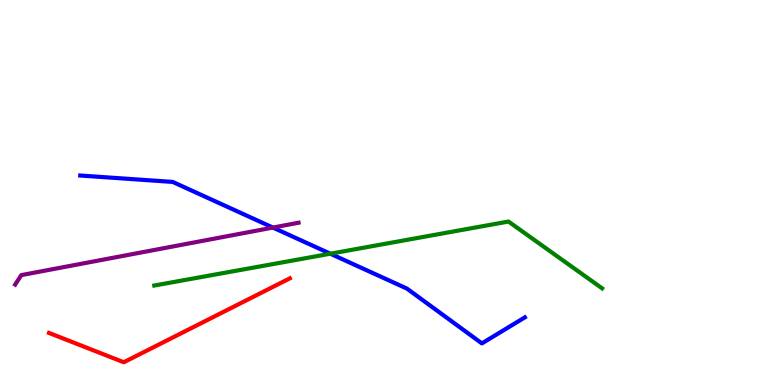[{'lines': ['blue', 'red'], 'intersections': []}, {'lines': ['green', 'red'], 'intersections': []}, {'lines': ['purple', 'red'], 'intersections': []}, {'lines': ['blue', 'green'], 'intersections': [{'x': 4.26, 'y': 3.41}]}, {'lines': ['blue', 'purple'], 'intersections': [{'x': 3.52, 'y': 4.09}]}, {'lines': ['green', 'purple'], 'intersections': []}]